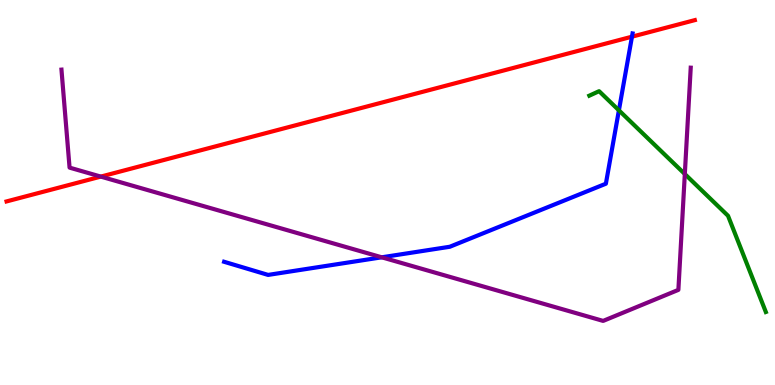[{'lines': ['blue', 'red'], 'intersections': [{'x': 8.15, 'y': 9.05}]}, {'lines': ['green', 'red'], 'intersections': []}, {'lines': ['purple', 'red'], 'intersections': [{'x': 1.3, 'y': 5.41}]}, {'lines': ['blue', 'green'], 'intersections': [{'x': 7.99, 'y': 7.13}]}, {'lines': ['blue', 'purple'], 'intersections': [{'x': 4.93, 'y': 3.32}]}, {'lines': ['green', 'purple'], 'intersections': [{'x': 8.84, 'y': 5.48}]}]